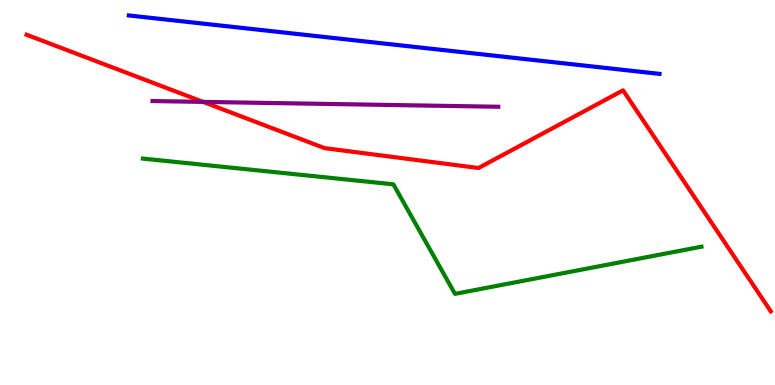[{'lines': ['blue', 'red'], 'intersections': []}, {'lines': ['green', 'red'], 'intersections': []}, {'lines': ['purple', 'red'], 'intersections': [{'x': 2.62, 'y': 7.35}]}, {'lines': ['blue', 'green'], 'intersections': []}, {'lines': ['blue', 'purple'], 'intersections': []}, {'lines': ['green', 'purple'], 'intersections': []}]